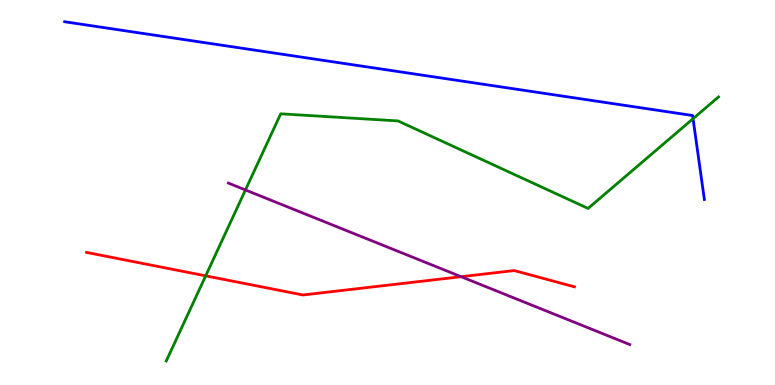[{'lines': ['blue', 'red'], 'intersections': []}, {'lines': ['green', 'red'], 'intersections': [{'x': 2.65, 'y': 2.84}]}, {'lines': ['purple', 'red'], 'intersections': [{'x': 5.95, 'y': 2.81}]}, {'lines': ['blue', 'green'], 'intersections': [{'x': 8.94, 'y': 6.92}]}, {'lines': ['blue', 'purple'], 'intersections': []}, {'lines': ['green', 'purple'], 'intersections': [{'x': 3.17, 'y': 5.07}]}]